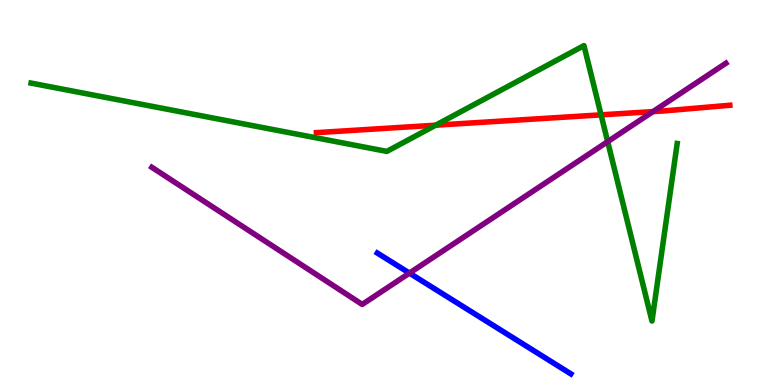[{'lines': ['blue', 'red'], 'intersections': []}, {'lines': ['green', 'red'], 'intersections': [{'x': 5.62, 'y': 6.75}, {'x': 7.76, 'y': 7.02}]}, {'lines': ['purple', 'red'], 'intersections': [{'x': 8.43, 'y': 7.1}]}, {'lines': ['blue', 'green'], 'intersections': []}, {'lines': ['blue', 'purple'], 'intersections': [{'x': 5.28, 'y': 2.91}]}, {'lines': ['green', 'purple'], 'intersections': [{'x': 7.84, 'y': 6.32}]}]